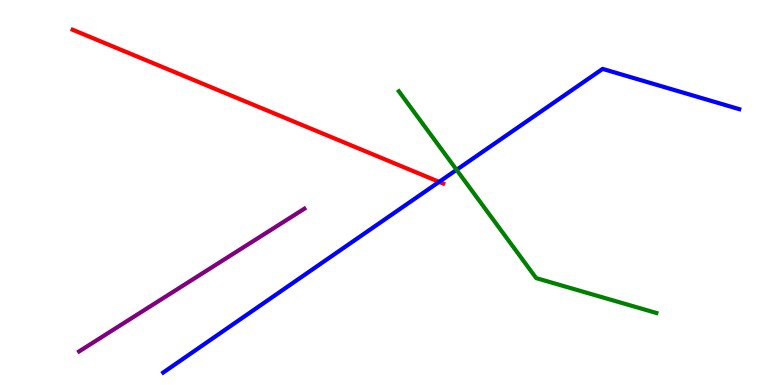[{'lines': ['blue', 'red'], 'intersections': [{'x': 5.67, 'y': 5.28}]}, {'lines': ['green', 'red'], 'intersections': []}, {'lines': ['purple', 'red'], 'intersections': []}, {'lines': ['blue', 'green'], 'intersections': [{'x': 5.89, 'y': 5.59}]}, {'lines': ['blue', 'purple'], 'intersections': []}, {'lines': ['green', 'purple'], 'intersections': []}]